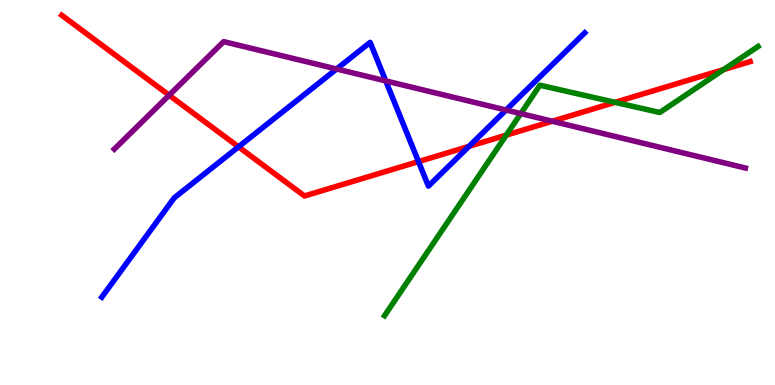[{'lines': ['blue', 'red'], 'intersections': [{'x': 3.08, 'y': 6.19}, {'x': 5.4, 'y': 5.8}, {'x': 6.05, 'y': 6.2}]}, {'lines': ['green', 'red'], 'intersections': [{'x': 6.53, 'y': 6.49}, {'x': 7.94, 'y': 7.34}, {'x': 9.34, 'y': 8.19}]}, {'lines': ['purple', 'red'], 'intersections': [{'x': 2.18, 'y': 7.53}, {'x': 7.13, 'y': 6.85}]}, {'lines': ['blue', 'green'], 'intersections': []}, {'lines': ['blue', 'purple'], 'intersections': [{'x': 4.34, 'y': 8.21}, {'x': 4.98, 'y': 7.9}, {'x': 6.53, 'y': 7.14}]}, {'lines': ['green', 'purple'], 'intersections': [{'x': 6.72, 'y': 7.05}]}]